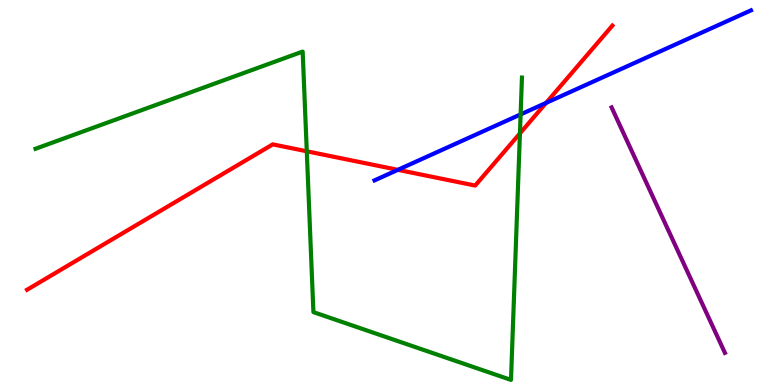[{'lines': ['blue', 'red'], 'intersections': [{'x': 5.13, 'y': 5.59}, {'x': 7.05, 'y': 7.33}]}, {'lines': ['green', 'red'], 'intersections': [{'x': 3.96, 'y': 6.07}, {'x': 6.71, 'y': 6.54}]}, {'lines': ['purple', 'red'], 'intersections': []}, {'lines': ['blue', 'green'], 'intersections': [{'x': 6.72, 'y': 7.03}]}, {'lines': ['blue', 'purple'], 'intersections': []}, {'lines': ['green', 'purple'], 'intersections': []}]